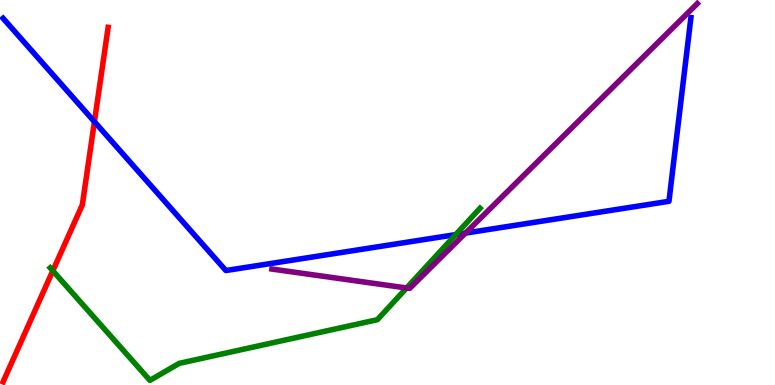[{'lines': ['blue', 'red'], 'intersections': [{'x': 1.22, 'y': 6.84}]}, {'lines': ['green', 'red'], 'intersections': [{'x': 0.681, 'y': 2.97}]}, {'lines': ['purple', 'red'], 'intersections': []}, {'lines': ['blue', 'green'], 'intersections': [{'x': 5.88, 'y': 3.91}]}, {'lines': ['blue', 'purple'], 'intersections': [{'x': 6.01, 'y': 3.95}]}, {'lines': ['green', 'purple'], 'intersections': [{'x': 5.25, 'y': 2.52}]}]